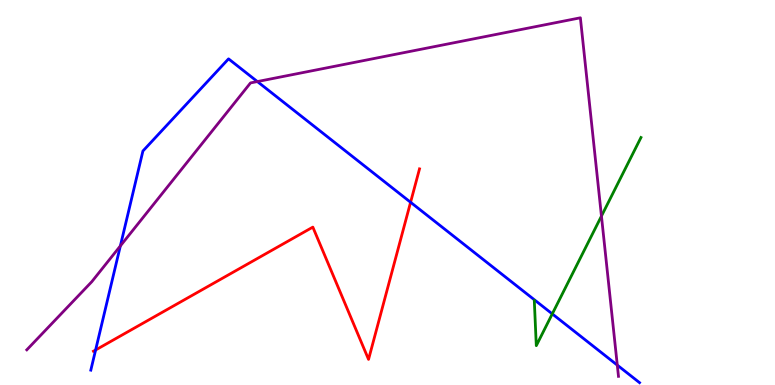[{'lines': ['blue', 'red'], 'intersections': [{'x': 1.23, 'y': 0.909}, {'x': 5.3, 'y': 4.75}]}, {'lines': ['green', 'red'], 'intersections': []}, {'lines': ['purple', 'red'], 'intersections': []}, {'lines': ['blue', 'green'], 'intersections': [{'x': 7.13, 'y': 1.85}]}, {'lines': ['blue', 'purple'], 'intersections': [{'x': 1.55, 'y': 3.61}, {'x': 3.32, 'y': 7.88}, {'x': 7.97, 'y': 0.516}]}, {'lines': ['green', 'purple'], 'intersections': [{'x': 7.76, 'y': 4.39}]}]